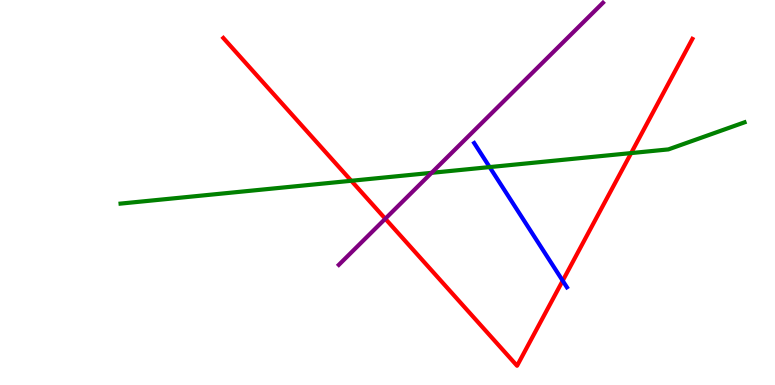[{'lines': ['blue', 'red'], 'intersections': [{'x': 7.26, 'y': 2.71}]}, {'lines': ['green', 'red'], 'intersections': [{'x': 4.53, 'y': 5.3}, {'x': 8.14, 'y': 6.02}]}, {'lines': ['purple', 'red'], 'intersections': [{'x': 4.97, 'y': 4.32}]}, {'lines': ['blue', 'green'], 'intersections': [{'x': 6.32, 'y': 5.66}]}, {'lines': ['blue', 'purple'], 'intersections': []}, {'lines': ['green', 'purple'], 'intersections': [{'x': 5.57, 'y': 5.51}]}]